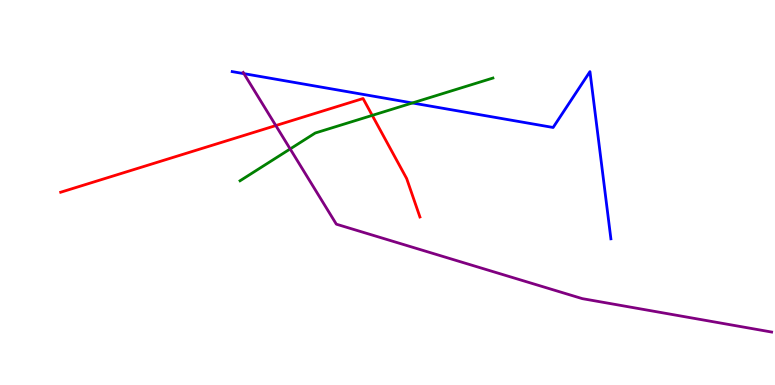[{'lines': ['blue', 'red'], 'intersections': []}, {'lines': ['green', 'red'], 'intersections': [{'x': 4.8, 'y': 7.0}]}, {'lines': ['purple', 'red'], 'intersections': [{'x': 3.56, 'y': 6.74}]}, {'lines': ['blue', 'green'], 'intersections': [{'x': 5.32, 'y': 7.33}]}, {'lines': ['blue', 'purple'], 'intersections': [{'x': 3.15, 'y': 8.09}]}, {'lines': ['green', 'purple'], 'intersections': [{'x': 3.74, 'y': 6.13}]}]